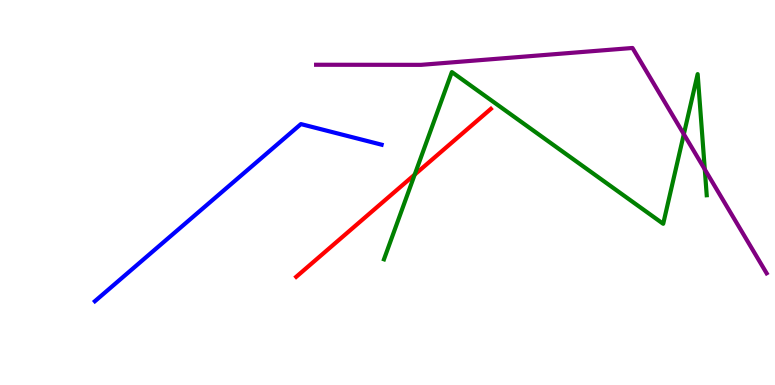[{'lines': ['blue', 'red'], 'intersections': []}, {'lines': ['green', 'red'], 'intersections': [{'x': 5.35, 'y': 5.47}]}, {'lines': ['purple', 'red'], 'intersections': []}, {'lines': ['blue', 'green'], 'intersections': []}, {'lines': ['blue', 'purple'], 'intersections': []}, {'lines': ['green', 'purple'], 'intersections': [{'x': 8.82, 'y': 6.51}, {'x': 9.09, 'y': 5.6}]}]